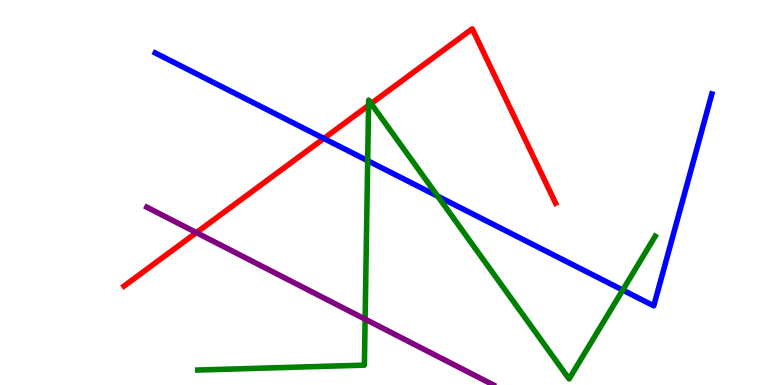[{'lines': ['blue', 'red'], 'intersections': [{'x': 4.18, 'y': 6.4}]}, {'lines': ['green', 'red'], 'intersections': [{'x': 4.76, 'y': 7.26}, {'x': 4.79, 'y': 7.31}]}, {'lines': ['purple', 'red'], 'intersections': [{'x': 2.53, 'y': 3.96}]}, {'lines': ['blue', 'green'], 'intersections': [{'x': 4.74, 'y': 5.83}, {'x': 5.65, 'y': 4.9}, {'x': 8.04, 'y': 2.47}]}, {'lines': ['blue', 'purple'], 'intersections': []}, {'lines': ['green', 'purple'], 'intersections': [{'x': 4.71, 'y': 1.71}]}]